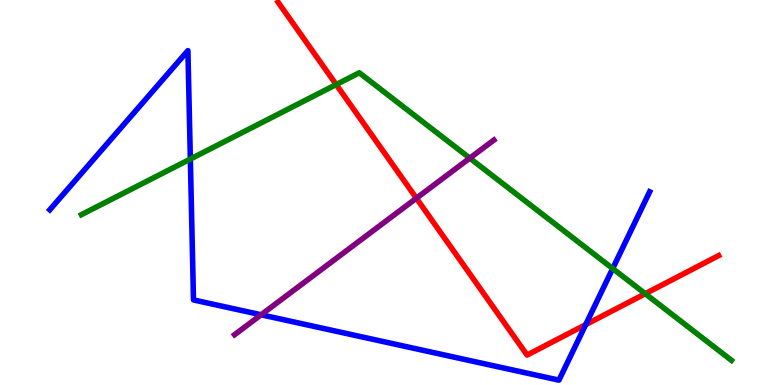[{'lines': ['blue', 'red'], 'intersections': [{'x': 7.56, 'y': 1.57}]}, {'lines': ['green', 'red'], 'intersections': [{'x': 4.34, 'y': 7.8}, {'x': 8.33, 'y': 2.37}]}, {'lines': ['purple', 'red'], 'intersections': [{'x': 5.37, 'y': 4.85}]}, {'lines': ['blue', 'green'], 'intersections': [{'x': 2.46, 'y': 5.87}, {'x': 7.91, 'y': 3.02}]}, {'lines': ['blue', 'purple'], 'intersections': [{'x': 3.37, 'y': 1.82}]}, {'lines': ['green', 'purple'], 'intersections': [{'x': 6.06, 'y': 5.89}]}]